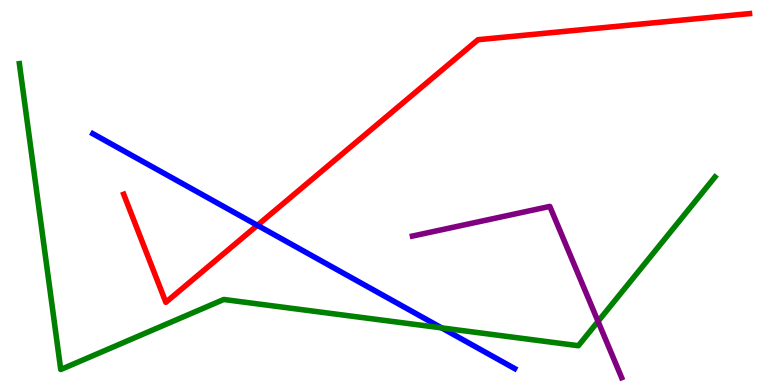[{'lines': ['blue', 'red'], 'intersections': [{'x': 3.32, 'y': 4.15}]}, {'lines': ['green', 'red'], 'intersections': []}, {'lines': ['purple', 'red'], 'intersections': []}, {'lines': ['blue', 'green'], 'intersections': [{'x': 5.7, 'y': 1.48}]}, {'lines': ['blue', 'purple'], 'intersections': []}, {'lines': ['green', 'purple'], 'intersections': [{'x': 7.72, 'y': 1.65}]}]